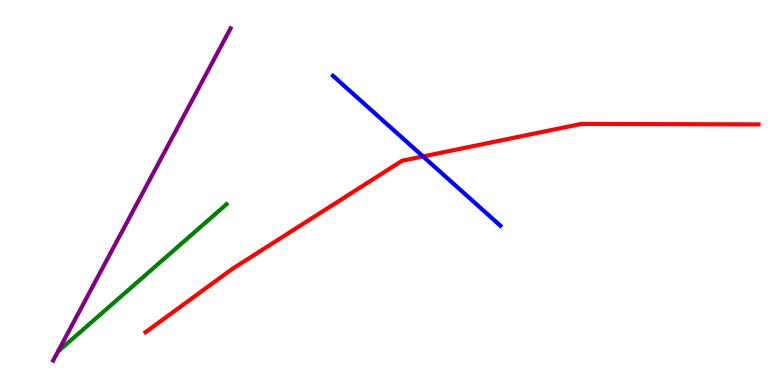[{'lines': ['blue', 'red'], 'intersections': [{'x': 5.46, 'y': 5.94}]}, {'lines': ['green', 'red'], 'intersections': []}, {'lines': ['purple', 'red'], 'intersections': []}, {'lines': ['blue', 'green'], 'intersections': []}, {'lines': ['blue', 'purple'], 'intersections': []}, {'lines': ['green', 'purple'], 'intersections': []}]